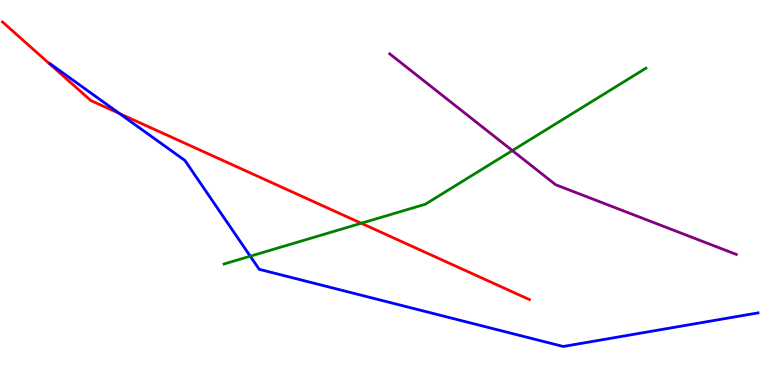[{'lines': ['blue', 'red'], 'intersections': [{'x': 1.54, 'y': 7.05}]}, {'lines': ['green', 'red'], 'intersections': [{'x': 4.66, 'y': 4.2}]}, {'lines': ['purple', 'red'], 'intersections': []}, {'lines': ['blue', 'green'], 'intersections': [{'x': 3.23, 'y': 3.35}]}, {'lines': ['blue', 'purple'], 'intersections': []}, {'lines': ['green', 'purple'], 'intersections': [{'x': 6.61, 'y': 6.09}]}]